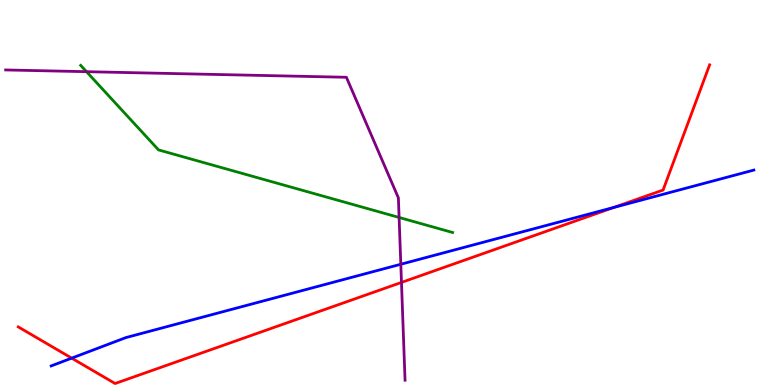[{'lines': ['blue', 'red'], 'intersections': [{'x': 0.925, 'y': 0.698}, {'x': 7.92, 'y': 4.61}]}, {'lines': ['green', 'red'], 'intersections': []}, {'lines': ['purple', 'red'], 'intersections': [{'x': 5.18, 'y': 2.66}]}, {'lines': ['blue', 'green'], 'intersections': []}, {'lines': ['blue', 'purple'], 'intersections': [{'x': 5.17, 'y': 3.14}]}, {'lines': ['green', 'purple'], 'intersections': [{'x': 1.12, 'y': 8.14}, {'x': 5.15, 'y': 4.35}]}]